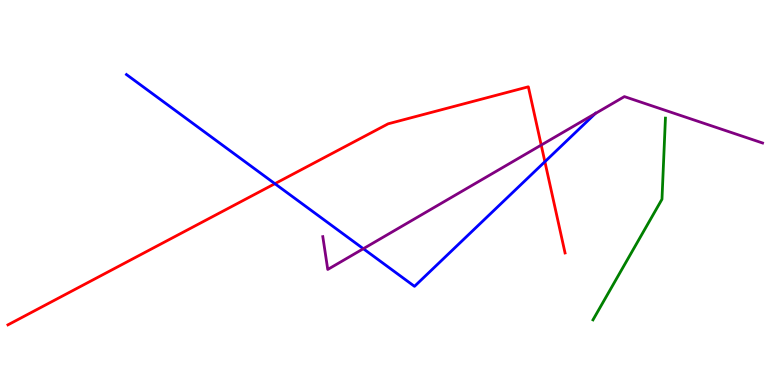[{'lines': ['blue', 'red'], 'intersections': [{'x': 3.55, 'y': 5.23}, {'x': 7.03, 'y': 5.8}]}, {'lines': ['green', 'red'], 'intersections': []}, {'lines': ['purple', 'red'], 'intersections': [{'x': 6.98, 'y': 6.23}]}, {'lines': ['blue', 'green'], 'intersections': []}, {'lines': ['blue', 'purple'], 'intersections': [{'x': 4.69, 'y': 3.54}, {'x': 7.68, 'y': 7.05}]}, {'lines': ['green', 'purple'], 'intersections': []}]